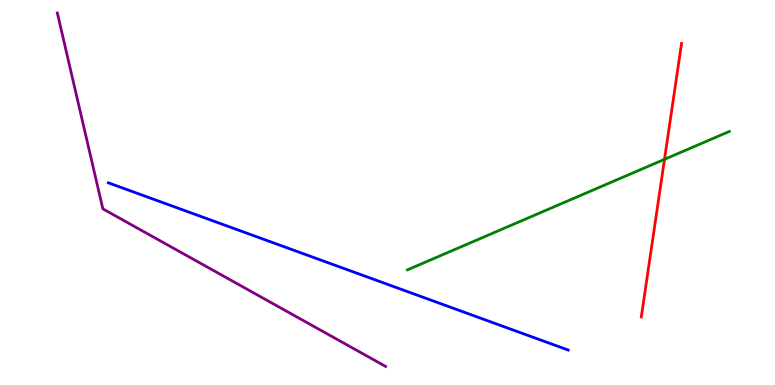[{'lines': ['blue', 'red'], 'intersections': []}, {'lines': ['green', 'red'], 'intersections': [{'x': 8.57, 'y': 5.86}]}, {'lines': ['purple', 'red'], 'intersections': []}, {'lines': ['blue', 'green'], 'intersections': []}, {'lines': ['blue', 'purple'], 'intersections': []}, {'lines': ['green', 'purple'], 'intersections': []}]